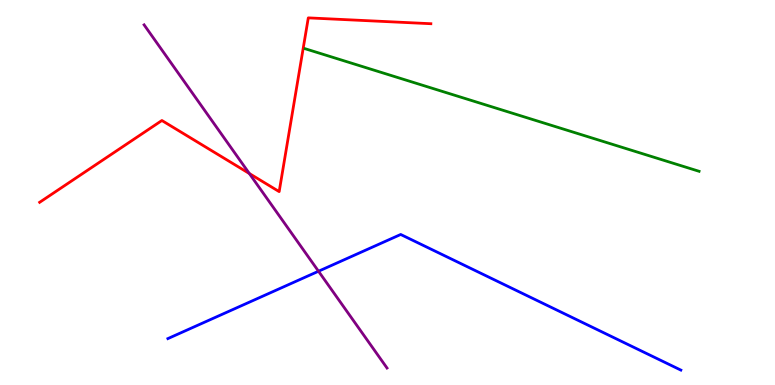[{'lines': ['blue', 'red'], 'intersections': []}, {'lines': ['green', 'red'], 'intersections': []}, {'lines': ['purple', 'red'], 'intersections': [{'x': 3.22, 'y': 5.49}]}, {'lines': ['blue', 'green'], 'intersections': []}, {'lines': ['blue', 'purple'], 'intersections': [{'x': 4.11, 'y': 2.95}]}, {'lines': ['green', 'purple'], 'intersections': []}]